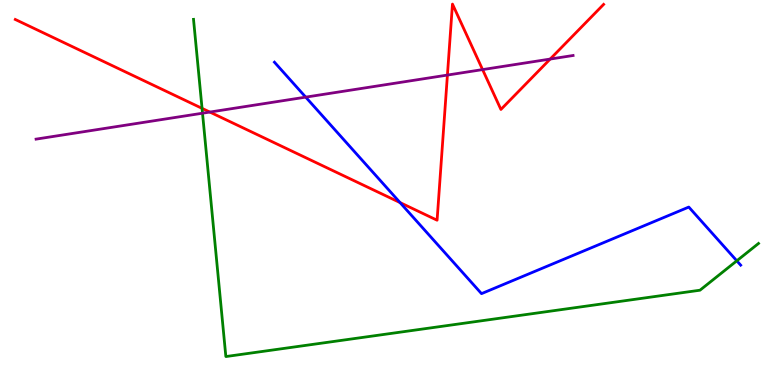[{'lines': ['blue', 'red'], 'intersections': [{'x': 5.16, 'y': 4.74}]}, {'lines': ['green', 'red'], 'intersections': [{'x': 2.61, 'y': 7.19}]}, {'lines': ['purple', 'red'], 'intersections': [{'x': 2.71, 'y': 7.09}, {'x': 5.77, 'y': 8.05}, {'x': 6.23, 'y': 8.19}, {'x': 7.1, 'y': 8.47}]}, {'lines': ['blue', 'green'], 'intersections': [{'x': 9.51, 'y': 3.23}]}, {'lines': ['blue', 'purple'], 'intersections': [{'x': 3.94, 'y': 7.48}]}, {'lines': ['green', 'purple'], 'intersections': [{'x': 2.61, 'y': 7.06}]}]